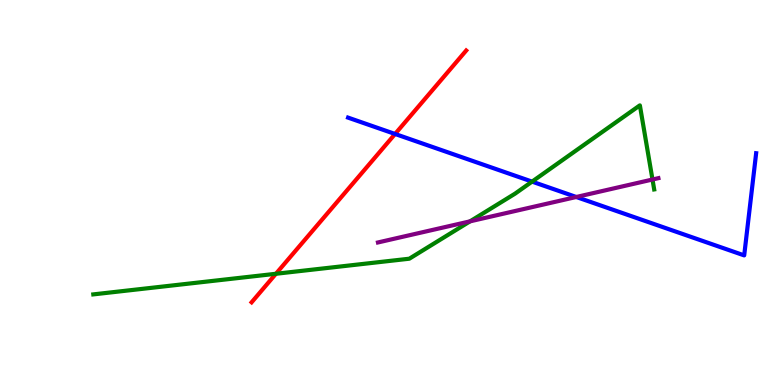[{'lines': ['blue', 'red'], 'intersections': [{'x': 5.1, 'y': 6.52}]}, {'lines': ['green', 'red'], 'intersections': [{'x': 3.56, 'y': 2.89}]}, {'lines': ['purple', 'red'], 'intersections': []}, {'lines': ['blue', 'green'], 'intersections': [{'x': 6.87, 'y': 5.28}]}, {'lines': ['blue', 'purple'], 'intersections': [{'x': 7.44, 'y': 4.88}]}, {'lines': ['green', 'purple'], 'intersections': [{'x': 6.06, 'y': 4.25}, {'x': 8.42, 'y': 5.34}]}]